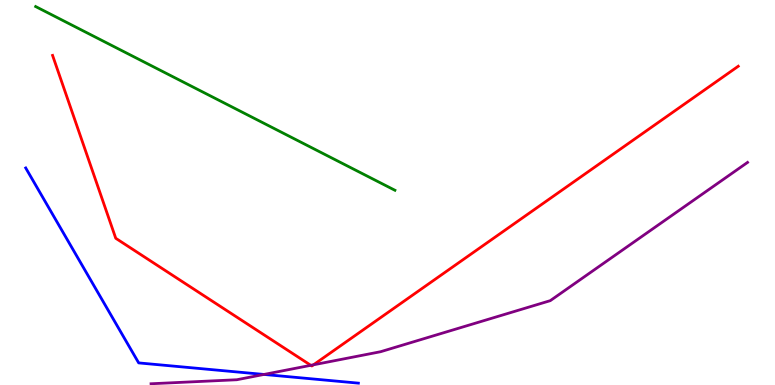[{'lines': ['blue', 'red'], 'intersections': []}, {'lines': ['green', 'red'], 'intersections': []}, {'lines': ['purple', 'red'], 'intersections': [{'x': 4.01, 'y': 0.511}, {'x': 4.04, 'y': 0.525}]}, {'lines': ['blue', 'green'], 'intersections': []}, {'lines': ['blue', 'purple'], 'intersections': [{'x': 3.41, 'y': 0.274}]}, {'lines': ['green', 'purple'], 'intersections': []}]